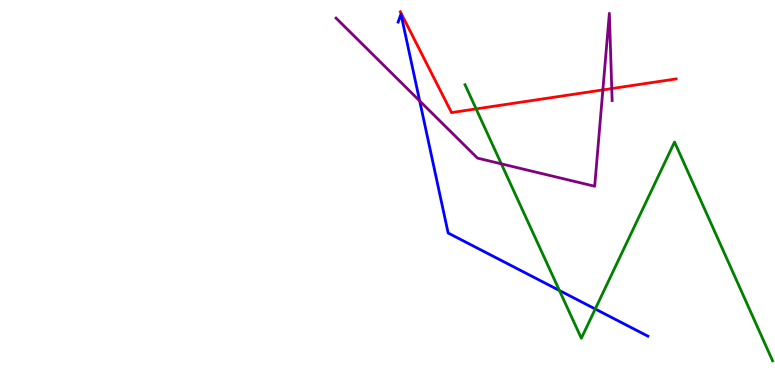[{'lines': ['blue', 'red'], 'intersections': []}, {'lines': ['green', 'red'], 'intersections': [{'x': 6.14, 'y': 7.17}]}, {'lines': ['purple', 'red'], 'intersections': [{'x': 7.78, 'y': 7.66}, {'x': 7.89, 'y': 7.7}]}, {'lines': ['blue', 'green'], 'intersections': [{'x': 7.22, 'y': 2.45}, {'x': 7.68, 'y': 1.97}]}, {'lines': ['blue', 'purple'], 'intersections': [{'x': 5.42, 'y': 7.38}]}, {'lines': ['green', 'purple'], 'intersections': [{'x': 6.47, 'y': 5.74}]}]